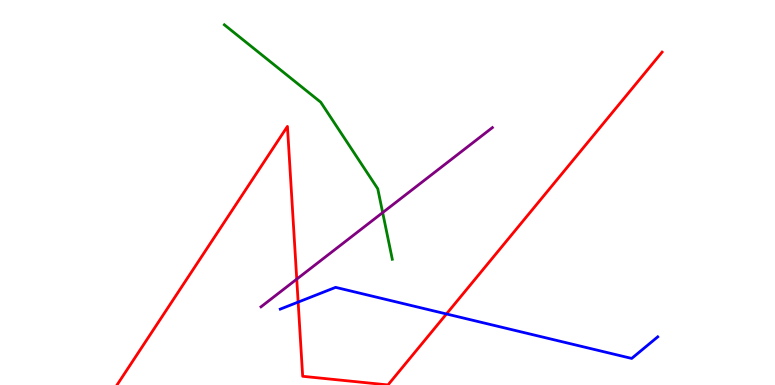[{'lines': ['blue', 'red'], 'intersections': [{'x': 3.85, 'y': 2.15}, {'x': 5.76, 'y': 1.85}]}, {'lines': ['green', 'red'], 'intersections': []}, {'lines': ['purple', 'red'], 'intersections': [{'x': 3.83, 'y': 2.75}]}, {'lines': ['blue', 'green'], 'intersections': []}, {'lines': ['blue', 'purple'], 'intersections': []}, {'lines': ['green', 'purple'], 'intersections': [{'x': 4.94, 'y': 4.48}]}]